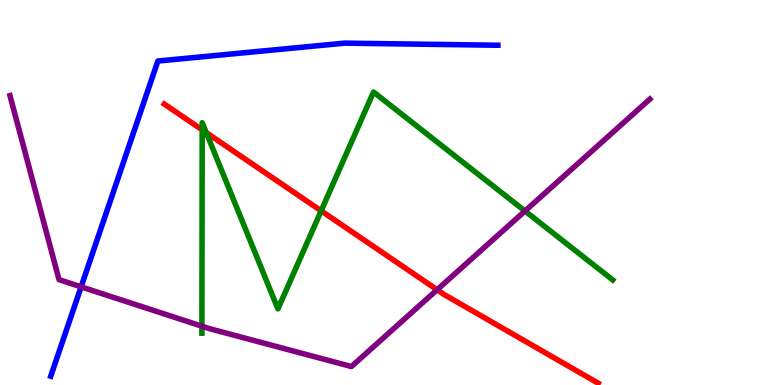[{'lines': ['blue', 'red'], 'intersections': []}, {'lines': ['green', 'red'], 'intersections': [{'x': 2.61, 'y': 6.63}, {'x': 2.66, 'y': 6.55}, {'x': 4.14, 'y': 4.52}]}, {'lines': ['purple', 'red'], 'intersections': [{'x': 5.64, 'y': 2.47}]}, {'lines': ['blue', 'green'], 'intersections': []}, {'lines': ['blue', 'purple'], 'intersections': [{'x': 1.05, 'y': 2.55}]}, {'lines': ['green', 'purple'], 'intersections': [{'x': 2.61, 'y': 1.53}, {'x': 6.77, 'y': 4.52}]}]